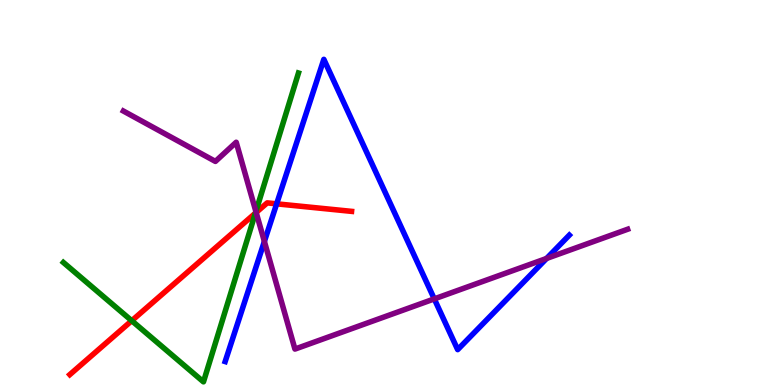[{'lines': ['blue', 'red'], 'intersections': [{'x': 3.57, 'y': 4.71}]}, {'lines': ['green', 'red'], 'intersections': [{'x': 1.7, 'y': 1.67}, {'x': 3.29, 'y': 4.46}]}, {'lines': ['purple', 'red'], 'intersections': [{'x': 3.31, 'y': 4.48}]}, {'lines': ['blue', 'green'], 'intersections': []}, {'lines': ['blue', 'purple'], 'intersections': [{'x': 3.41, 'y': 3.73}, {'x': 5.6, 'y': 2.24}, {'x': 7.05, 'y': 3.29}]}, {'lines': ['green', 'purple'], 'intersections': [{'x': 3.3, 'y': 4.51}]}]